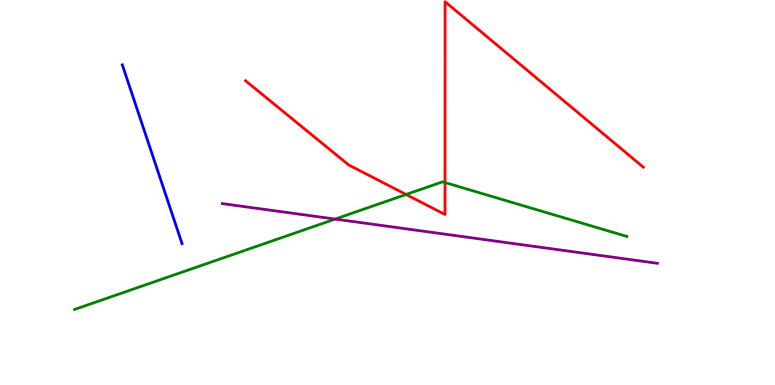[{'lines': ['blue', 'red'], 'intersections': []}, {'lines': ['green', 'red'], 'intersections': [{'x': 5.24, 'y': 4.95}, {'x': 5.74, 'y': 5.26}]}, {'lines': ['purple', 'red'], 'intersections': []}, {'lines': ['blue', 'green'], 'intersections': []}, {'lines': ['blue', 'purple'], 'intersections': []}, {'lines': ['green', 'purple'], 'intersections': [{'x': 4.32, 'y': 4.31}]}]